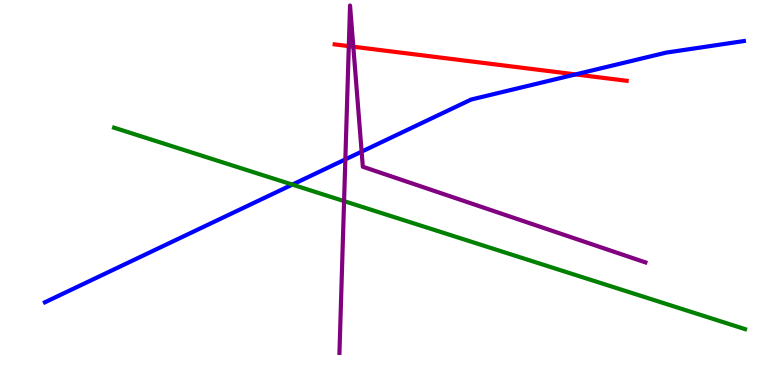[{'lines': ['blue', 'red'], 'intersections': [{'x': 7.43, 'y': 8.07}]}, {'lines': ['green', 'red'], 'intersections': []}, {'lines': ['purple', 'red'], 'intersections': [{'x': 4.5, 'y': 8.8}, {'x': 4.56, 'y': 8.79}]}, {'lines': ['blue', 'green'], 'intersections': [{'x': 3.77, 'y': 5.21}]}, {'lines': ['blue', 'purple'], 'intersections': [{'x': 4.46, 'y': 5.86}, {'x': 4.67, 'y': 6.06}]}, {'lines': ['green', 'purple'], 'intersections': [{'x': 4.44, 'y': 4.78}]}]